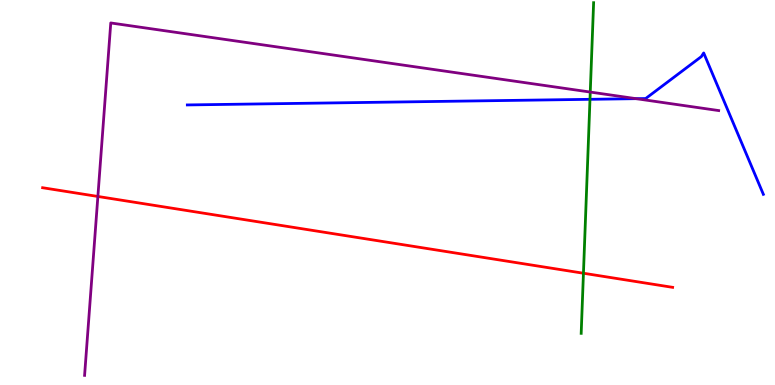[{'lines': ['blue', 'red'], 'intersections': []}, {'lines': ['green', 'red'], 'intersections': [{'x': 7.53, 'y': 2.9}]}, {'lines': ['purple', 'red'], 'intersections': [{'x': 1.26, 'y': 4.9}]}, {'lines': ['blue', 'green'], 'intersections': [{'x': 7.61, 'y': 7.42}]}, {'lines': ['blue', 'purple'], 'intersections': [{'x': 8.21, 'y': 7.44}]}, {'lines': ['green', 'purple'], 'intersections': [{'x': 7.62, 'y': 7.61}]}]